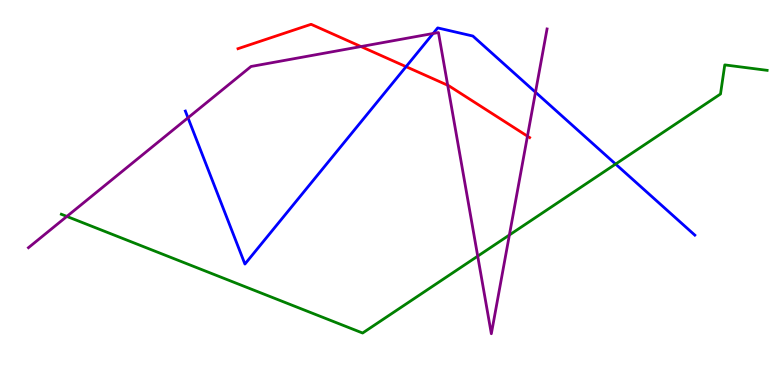[{'lines': ['blue', 'red'], 'intersections': [{'x': 5.24, 'y': 8.27}]}, {'lines': ['green', 'red'], 'intersections': []}, {'lines': ['purple', 'red'], 'intersections': [{'x': 4.66, 'y': 8.79}, {'x': 5.78, 'y': 7.79}, {'x': 6.81, 'y': 6.46}]}, {'lines': ['blue', 'green'], 'intersections': [{'x': 7.94, 'y': 5.74}]}, {'lines': ['blue', 'purple'], 'intersections': [{'x': 2.43, 'y': 6.94}, {'x': 5.59, 'y': 9.13}, {'x': 6.91, 'y': 7.6}]}, {'lines': ['green', 'purple'], 'intersections': [{'x': 0.863, 'y': 4.38}, {'x': 6.16, 'y': 3.35}, {'x': 6.57, 'y': 3.9}]}]